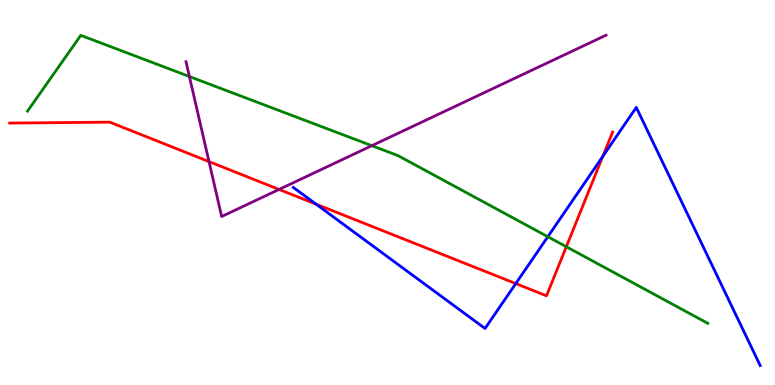[{'lines': ['blue', 'red'], 'intersections': [{'x': 4.08, 'y': 4.7}, {'x': 6.66, 'y': 2.63}, {'x': 7.78, 'y': 5.94}]}, {'lines': ['green', 'red'], 'intersections': [{'x': 7.31, 'y': 3.59}]}, {'lines': ['purple', 'red'], 'intersections': [{'x': 2.7, 'y': 5.8}, {'x': 3.6, 'y': 5.08}]}, {'lines': ['blue', 'green'], 'intersections': [{'x': 7.07, 'y': 3.85}]}, {'lines': ['blue', 'purple'], 'intersections': []}, {'lines': ['green', 'purple'], 'intersections': [{'x': 2.44, 'y': 8.01}, {'x': 4.8, 'y': 6.22}]}]